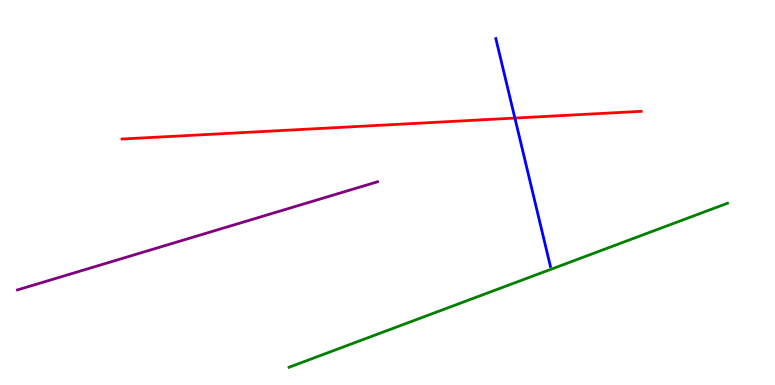[{'lines': ['blue', 'red'], 'intersections': [{'x': 6.64, 'y': 6.93}]}, {'lines': ['green', 'red'], 'intersections': []}, {'lines': ['purple', 'red'], 'intersections': []}, {'lines': ['blue', 'green'], 'intersections': []}, {'lines': ['blue', 'purple'], 'intersections': []}, {'lines': ['green', 'purple'], 'intersections': []}]